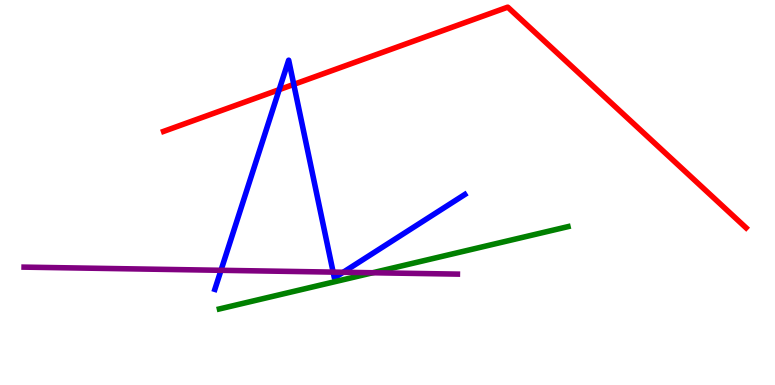[{'lines': ['blue', 'red'], 'intersections': [{'x': 3.6, 'y': 7.67}, {'x': 3.79, 'y': 7.81}]}, {'lines': ['green', 'red'], 'intersections': []}, {'lines': ['purple', 'red'], 'intersections': []}, {'lines': ['blue', 'green'], 'intersections': []}, {'lines': ['blue', 'purple'], 'intersections': [{'x': 2.85, 'y': 2.98}, {'x': 4.3, 'y': 2.93}, {'x': 4.43, 'y': 2.93}]}, {'lines': ['green', 'purple'], 'intersections': [{'x': 4.81, 'y': 2.92}]}]